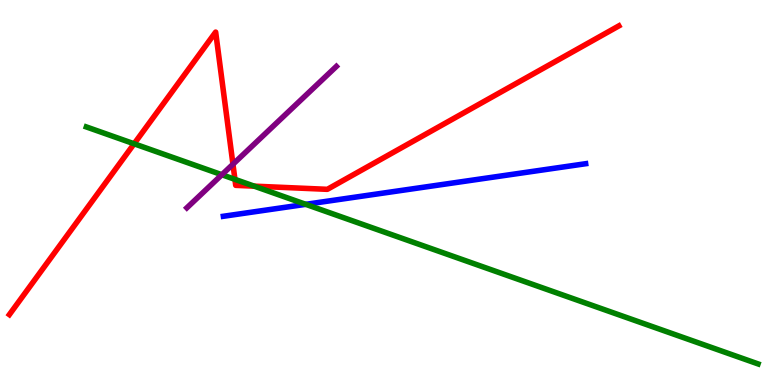[{'lines': ['blue', 'red'], 'intersections': []}, {'lines': ['green', 'red'], 'intersections': [{'x': 1.73, 'y': 6.27}, {'x': 3.03, 'y': 5.34}, {'x': 3.28, 'y': 5.16}]}, {'lines': ['purple', 'red'], 'intersections': [{'x': 3.01, 'y': 5.73}]}, {'lines': ['blue', 'green'], 'intersections': [{'x': 3.94, 'y': 4.69}]}, {'lines': ['blue', 'purple'], 'intersections': []}, {'lines': ['green', 'purple'], 'intersections': [{'x': 2.86, 'y': 5.46}]}]